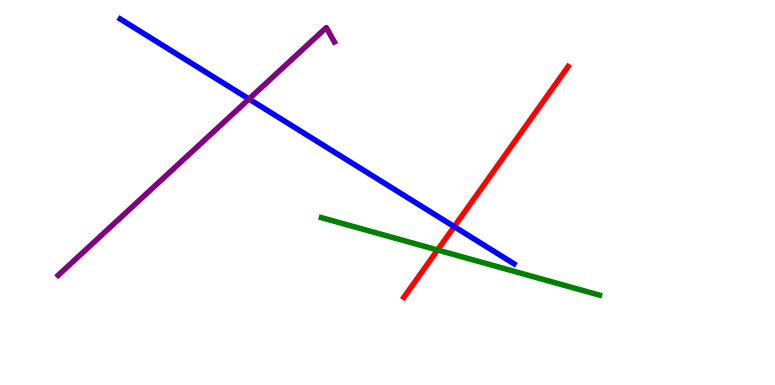[{'lines': ['blue', 'red'], 'intersections': [{'x': 5.86, 'y': 4.11}]}, {'lines': ['green', 'red'], 'intersections': [{'x': 5.65, 'y': 3.51}]}, {'lines': ['purple', 'red'], 'intersections': []}, {'lines': ['blue', 'green'], 'intersections': []}, {'lines': ['blue', 'purple'], 'intersections': [{'x': 3.21, 'y': 7.43}]}, {'lines': ['green', 'purple'], 'intersections': []}]